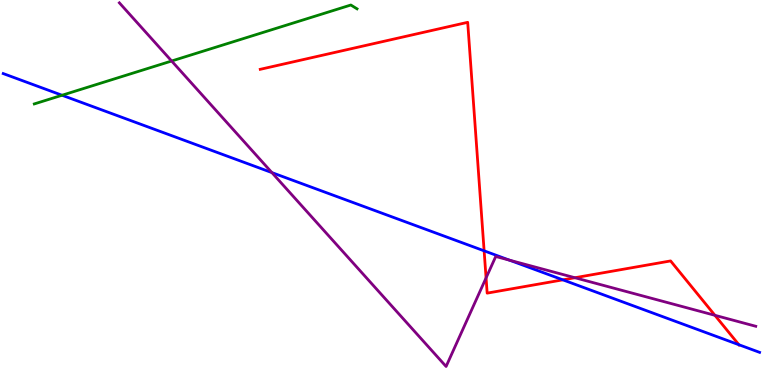[{'lines': ['blue', 'red'], 'intersections': [{'x': 6.25, 'y': 3.49}, {'x': 7.26, 'y': 2.73}, {'x': 9.53, 'y': 1.05}]}, {'lines': ['green', 'red'], 'intersections': []}, {'lines': ['purple', 'red'], 'intersections': [{'x': 6.27, 'y': 2.78}, {'x': 7.42, 'y': 2.79}, {'x': 9.22, 'y': 1.81}]}, {'lines': ['blue', 'green'], 'intersections': [{'x': 0.801, 'y': 7.53}]}, {'lines': ['blue', 'purple'], 'intersections': [{'x': 3.51, 'y': 5.52}, {'x': 6.57, 'y': 3.24}]}, {'lines': ['green', 'purple'], 'intersections': [{'x': 2.21, 'y': 8.42}]}]